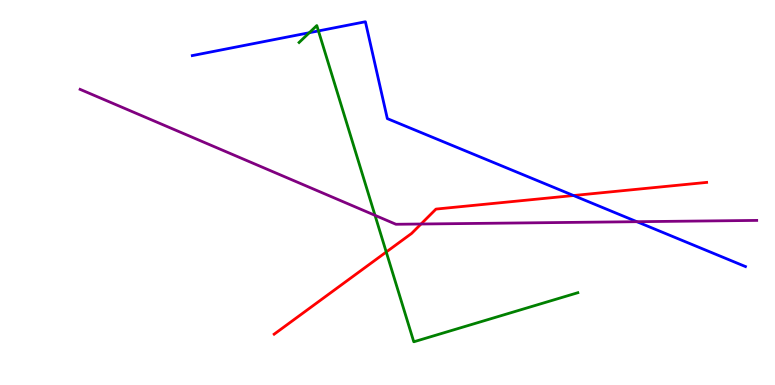[{'lines': ['blue', 'red'], 'intersections': [{'x': 7.4, 'y': 4.92}]}, {'lines': ['green', 'red'], 'intersections': [{'x': 4.98, 'y': 3.45}]}, {'lines': ['purple', 'red'], 'intersections': [{'x': 5.43, 'y': 4.18}]}, {'lines': ['blue', 'green'], 'intersections': [{'x': 3.99, 'y': 9.15}, {'x': 4.11, 'y': 9.2}]}, {'lines': ['blue', 'purple'], 'intersections': [{'x': 8.22, 'y': 4.24}]}, {'lines': ['green', 'purple'], 'intersections': [{'x': 4.84, 'y': 4.41}]}]